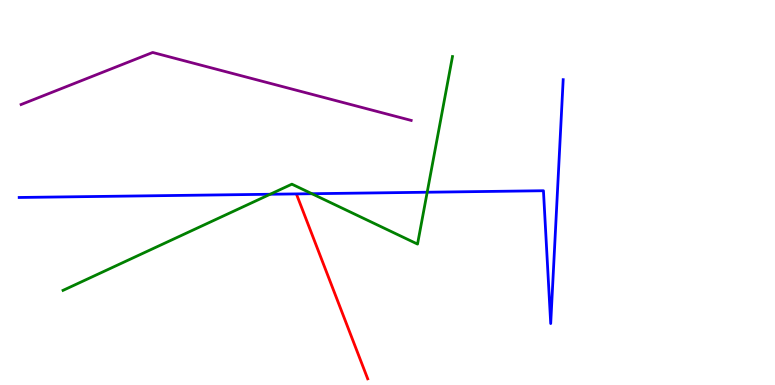[{'lines': ['blue', 'red'], 'intersections': []}, {'lines': ['green', 'red'], 'intersections': []}, {'lines': ['purple', 'red'], 'intersections': []}, {'lines': ['blue', 'green'], 'intersections': [{'x': 3.49, 'y': 4.95}, {'x': 4.02, 'y': 4.97}, {'x': 5.51, 'y': 5.01}]}, {'lines': ['blue', 'purple'], 'intersections': []}, {'lines': ['green', 'purple'], 'intersections': []}]